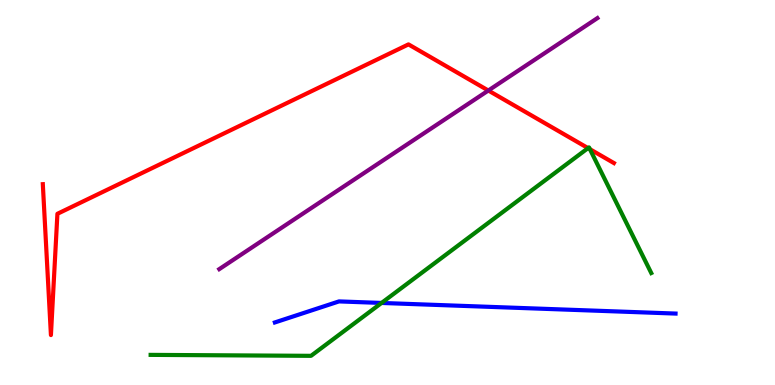[{'lines': ['blue', 'red'], 'intersections': []}, {'lines': ['green', 'red'], 'intersections': [{'x': 7.59, 'y': 6.15}, {'x': 7.61, 'y': 6.13}]}, {'lines': ['purple', 'red'], 'intersections': [{'x': 6.3, 'y': 7.65}]}, {'lines': ['blue', 'green'], 'intersections': [{'x': 4.92, 'y': 2.13}]}, {'lines': ['blue', 'purple'], 'intersections': []}, {'lines': ['green', 'purple'], 'intersections': []}]